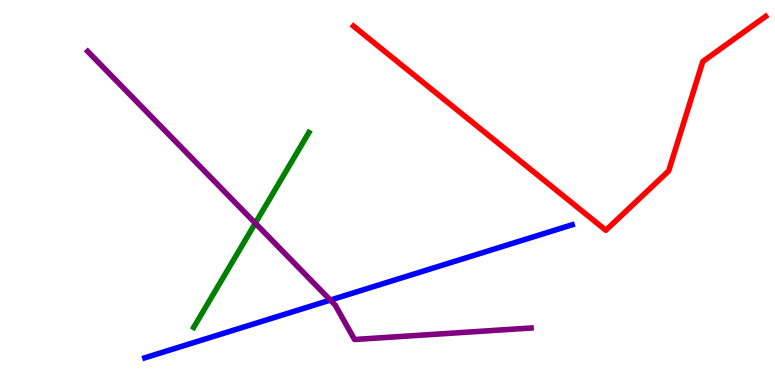[{'lines': ['blue', 'red'], 'intersections': []}, {'lines': ['green', 'red'], 'intersections': []}, {'lines': ['purple', 'red'], 'intersections': []}, {'lines': ['blue', 'green'], 'intersections': []}, {'lines': ['blue', 'purple'], 'intersections': [{'x': 4.26, 'y': 2.21}]}, {'lines': ['green', 'purple'], 'intersections': [{'x': 3.29, 'y': 4.2}]}]